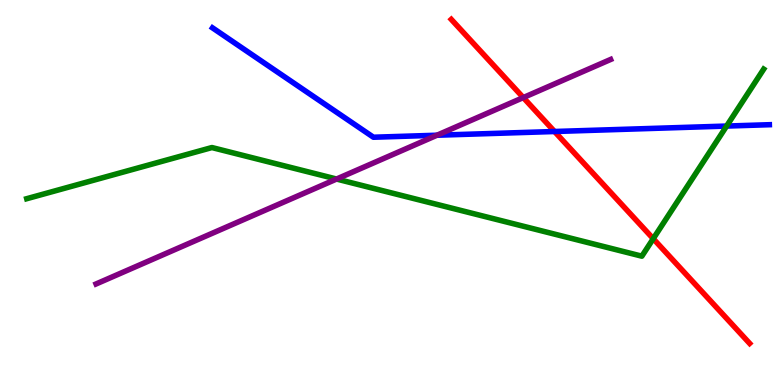[{'lines': ['blue', 'red'], 'intersections': [{'x': 7.16, 'y': 6.58}]}, {'lines': ['green', 'red'], 'intersections': [{'x': 8.43, 'y': 3.8}]}, {'lines': ['purple', 'red'], 'intersections': [{'x': 6.75, 'y': 7.47}]}, {'lines': ['blue', 'green'], 'intersections': [{'x': 9.38, 'y': 6.73}]}, {'lines': ['blue', 'purple'], 'intersections': [{'x': 5.64, 'y': 6.49}]}, {'lines': ['green', 'purple'], 'intersections': [{'x': 4.34, 'y': 5.35}]}]